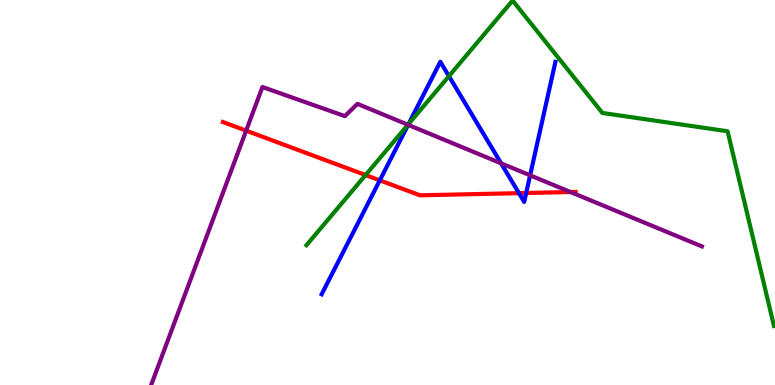[{'lines': ['blue', 'red'], 'intersections': [{'x': 4.9, 'y': 5.32}, {'x': 6.7, 'y': 4.98}, {'x': 6.79, 'y': 4.99}]}, {'lines': ['green', 'red'], 'intersections': [{'x': 4.72, 'y': 5.45}]}, {'lines': ['purple', 'red'], 'intersections': [{'x': 3.18, 'y': 6.61}, {'x': 7.36, 'y': 5.01}]}, {'lines': ['blue', 'green'], 'intersections': [{'x': 5.27, 'y': 6.78}, {'x': 5.79, 'y': 8.02}]}, {'lines': ['blue', 'purple'], 'intersections': [{'x': 5.27, 'y': 6.76}, {'x': 6.47, 'y': 5.76}, {'x': 6.84, 'y': 5.45}]}, {'lines': ['green', 'purple'], 'intersections': [{'x': 5.26, 'y': 6.76}]}]